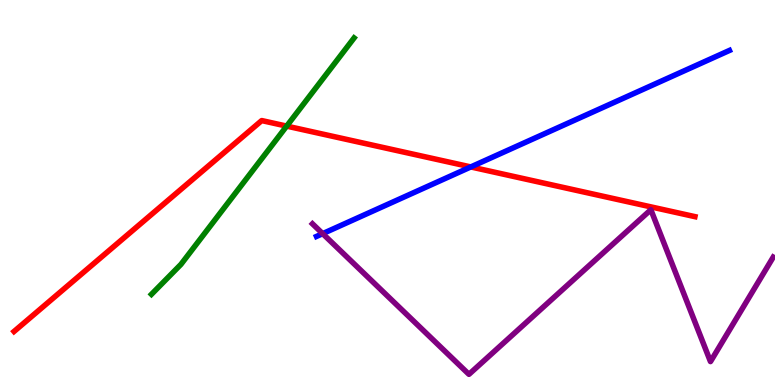[{'lines': ['blue', 'red'], 'intersections': [{'x': 6.07, 'y': 5.66}]}, {'lines': ['green', 'red'], 'intersections': [{'x': 3.7, 'y': 6.72}]}, {'lines': ['purple', 'red'], 'intersections': []}, {'lines': ['blue', 'green'], 'intersections': []}, {'lines': ['blue', 'purple'], 'intersections': [{'x': 4.16, 'y': 3.93}]}, {'lines': ['green', 'purple'], 'intersections': []}]